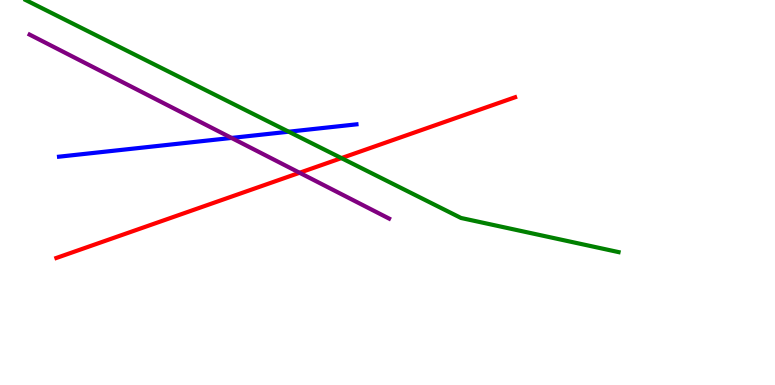[{'lines': ['blue', 'red'], 'intersections': []}, {'lines': ['green', 'red'], 'intersections': [{'x': 4.41, 'y': 5.89}]}, {'lines': ['purple', 'red'], 'intersections': [{'x': 3.87, 'y': 5.51}]}, {'lines': ['blue', 'green'], 'intersections': [{'x': 3.73, 'y': 6.58}]}, {'lines': ['blue', 'purple'], 'intersections': [{'x': 2.99, 'y': 6.42}]}, {'lines': ['green', 'purple'], 'intersections': []}]